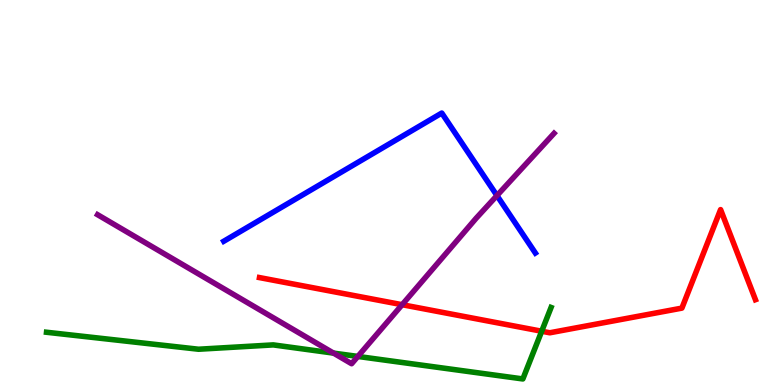[{'lines': ['blue', 'red'], 'intersections': []}, {'lines': ['green', 'red'], 'intersections': [{'x': 6.99, 'y': 1.4}]}, {'lines': ['purple', 'red'], 'intersections': [{'x': 5.19, 'y': 2.09}]}, {'lines': ['blue', 'green'], 'intersections': []}, {'lines': ['blue', 'purple'], 'intersections': [{'x': 6.41, 'y': 4.92}]}, {'lines': ['green', 'purple'], 'intersections': [{'x': 4.3, 'y': 0.828}, {'x': 4.62, 'y': 0.742}]}]